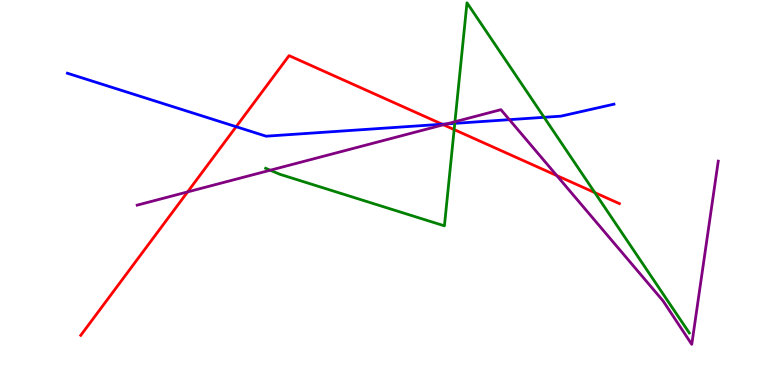[{'lines': ['blue', 'red'], 'intersections': [{'x': 3.05, 'y': 6.71}, {'x': 5.71, 'y': 6.77}]}, {'lines': ['green', 'red'], 'intersections': [{'x': 5.86, 'y': 6.63}, {'x': 7.68, 'y': 5.0}]}, {'lines': ['purple', 'red'], 'intersections': [{'x': 2.42, 'y': 5.02}, {'x': 5.72, 'y': 6.76}, {'x': 7.18, 'y': 5.44}]}, {'lines': ['blue', 'green'], 'intersections': [{'x': 5.87, 'y': 6.8}, {'x': 7.02, 'y': 6.95}]}, {'lines': ['blue', 'purple'], 'intersections': [{'x': 5.76, 'y': 6.78}, {'x': 6.57, 'y': 6.89}]}, {'lines': ['green', 'purple'], 'intersections': [{'x': 3.49, 'y': 5.58}, {'x': 5.87, 'y': 6.84}]}]